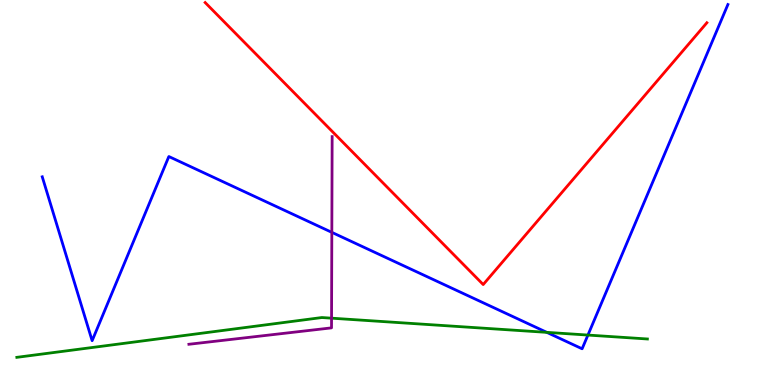[{'lines': ['blue', 'red'], 'intersections': []}, {'lines': ['green', 'red'], 'intersections': []}, {'lines': ['purple', 'red'], 'intersections': []}, {'lines': ['blue', 'green'], 'intersections': [{'x': 7.06, 'y': 1.37}, {'x': 7.59, 'y': 1.3}]}, {'lines': ['blue', 'purple'], 'intersections': [{'x': 4.28, 'y': 3.96}]}, {'lines': ['green', 'purple'], 'intersections': [{'x': 4.28, 'y': 1.74}]}]